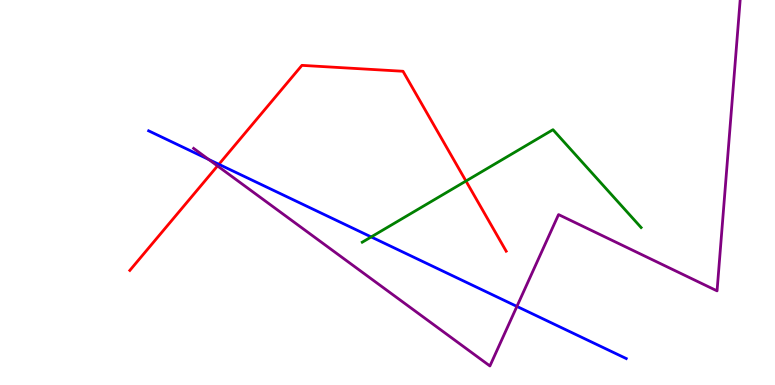[{'lines': ['blue', 'red'], 'intersections': [{'x': 2.82, 'y': 5.73}]}, {'lines': ['green', 'red'], 'intersections': [{'x': 6.01, 'y': 5.3}]}, {'lines': ['purple', 'red'], 'intersections': [{'x': 2.81, 'y': 5.69}]}, {'lines': ['blue', 'green'], 'intersections': [{'x': 4.79, 'y': 3.85}]}, {'lines': ['blue', 'purple'], 'intersections': [{'x': 2.69, 'y': 5.86}, {'x': 6.67, 'y': 2.04}]}, {'lines': ['green', 'purple'], 'intersections': []}]